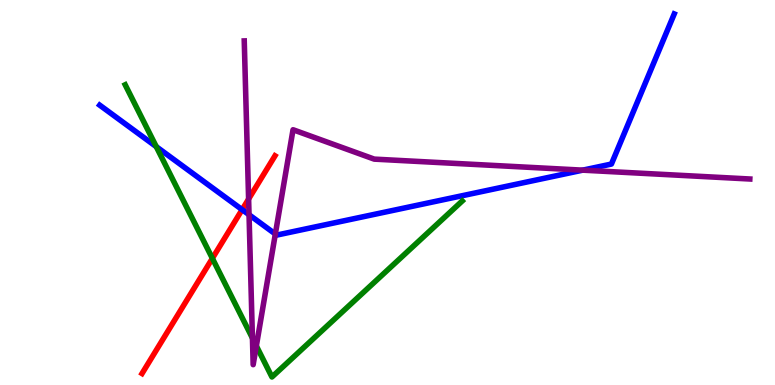[{'lines': ['blue', 'red'], 'intersections': [{'x': 3.12, 'y': 4.55}]}, {'lines': ['green', 'red'], 'intersections': [{'x': 2.74, 'y': 3.29}]}, {'lines': ['purple', 'red'], 'intersections': [{'x': 3.21, 'y': 4.83}]}, {'lines': ['blue', 'green'], 'intersections': [{'x': 2.02, 'y': 6.19}]}, {'lines': ['blue', 'purple'], 'intersections': [{'x': 3.21, 'y': 4.42}, {'x': 3.55, 'y': 3.92}, {'x': 7.52, 'y': 5.58}]}, {'lines': ['green', 'purple'], 'intersections': [{'x': 3.26, 'y': 1.22}, {'x': 3.31, 'y': 1.01}]}]